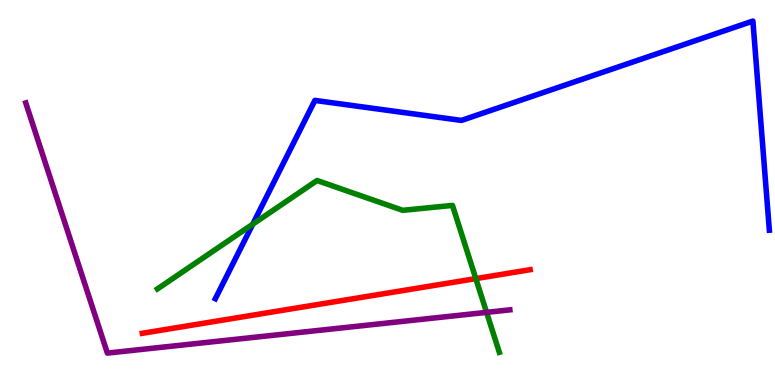[{'lines': ['blue', 'red'], 'intersections': []}, {'lines': ['green', 'red'], 'intersections': [{'x': 6.14, 'y': 2.76}]}, {'lines': ['purple', 'red'], 'intersections': []}, {'lines': ['blue', 'green'], 'intersections': [{'x': 3.26, 'y': 4.18}]}, {'lines': ['blue', 'purple'], 'intersections': []}, {'lines': ['green', 'purple'], 'intersections': [{'x': 6.28, 'y': 1.89}]}]